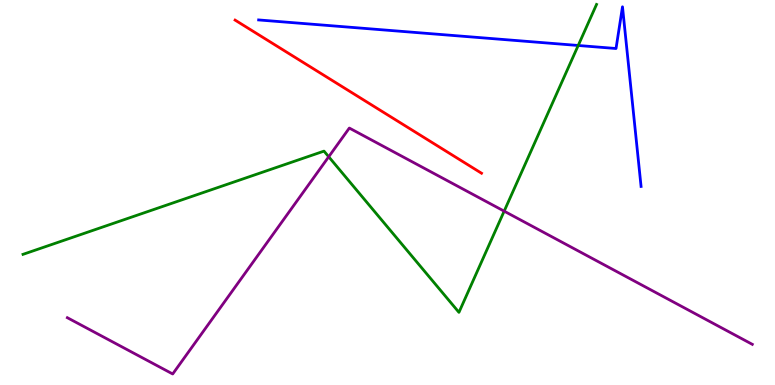[{'lines': ['blue', 'red'], 'intersections': []}, {'lines': ['green', 'red'], 'intersections': []}, {'lines': ['purple', 'red'], 'intersections': []}, {'lines': ['blue', 'green'], 'intersections': [{'x': 7.46, 'y': 8.82}]}, {'lines': ['blue', 'purple'], 'intersections': []}, {'lines': ['green', 'purple'], 'intersections': [{'x': 4.24, 'y': 5.93}, {'x': 6.51, 'y': 4.52}]}]